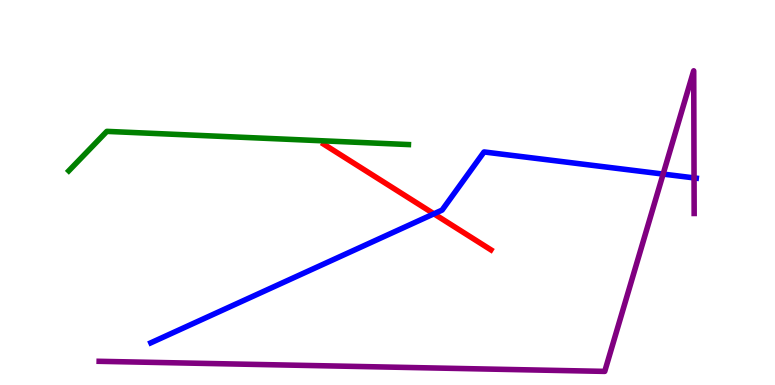[{'lines': ['blue', 'red'], 'intersections': [{'x': 5.6, 'y': 4.45}]}, {'lines': ['green', 'red'], 'intersections': []}, {'lines': ['purple', 'red'], 'intersections': []}, {'lines': ['blue', 'green'], 'intersections': []}, {'lines': ['blue', 'purple'], 'intersections': [{'x': 8.56, 'y': 5.48}, {'x': 8.96, 'y': 5.38}]}, {'lines': ['green', 'purple'], 'intersections': []}]